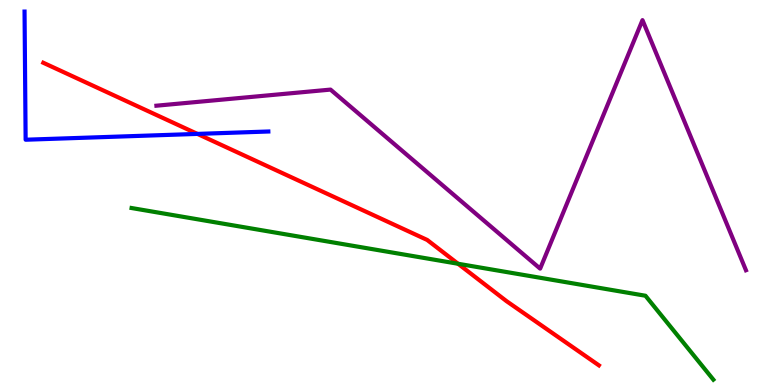[{'lines': ['blue', 'red'], 'intersections': [{'x': 2.55, 'y': 6.52}]}, {'lines': ['green', 'red'], 'intersections': [{'x': 5.91, 'y': 3.15}]}, {'lines': ['purple', 'red'], 'intersections': []}, {'lines': ['blue', 'green'], 'intersections': []}, {'lines': ['blue', 'purple'], 'intersections': []}, {'lines': ['green', 'purple'], 'intersections': []}]